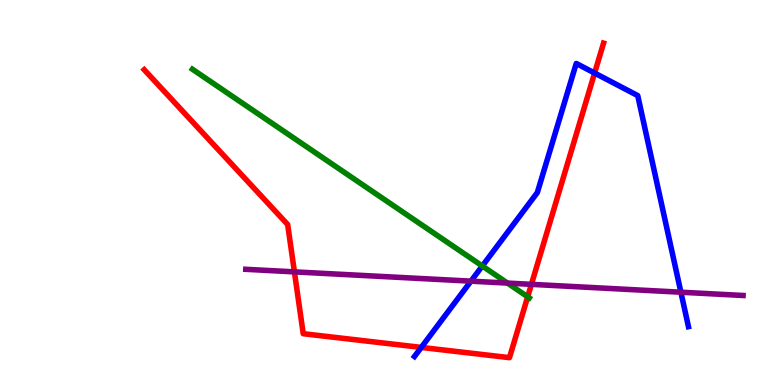[{'lines': ['blue', 'red'], 'intersections': [{'x': 5.44, 'y': 0.976}, {'x': 7.67, 'y': 8.1}]}, {'lines': ['green', 'red'], 'intersections': [{'x': 6.81, 'y': 2.29}]}, {'lines': ['purple', 'red'], 'intersections': [{'x': 3.8, 'y': 2.94}, {'x': 6.86, 'y': 2.61}]}, {'lines': ['blue', 'green'], 'intersections': [{'x': 6.22, 'y': 3.09}]}, {'lines': ['blue', 'purple'], 'intersections': [{'x': 6.08, 'y': 2.7}, {'x': 8.79, 'y': 2.41}]}, {'lines': ['green', 'purple'], 'intersections': [{'x': 6.55, 'y': 2.65}]}]